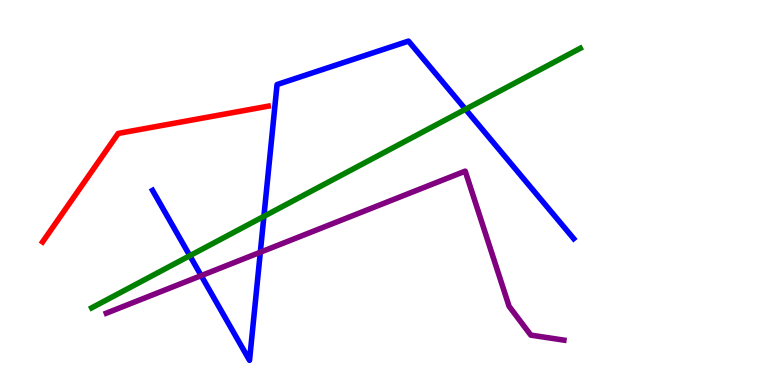[{'lines': ['blue', 'red'], 'intersections': []}, {'lines': ['green', 'red'], 'intersections': []}, {'lines': ['purple', 'red'], 'intersections': []}, {'lines': ['blue', 'green'], 'intersections': [{'x': 2.45, 'y': 3.36}, {'x': 3.41, 'y': 4.38}, {'x': 6.01, 'y': 7.16}]}, {'lines': ['blue', 'purple'], 'intersections': [{'x': 2.6, 'y': 2.84}, {'x': 3.36, 'y': 3.45}]}, {'lines': ['green', 'purple'], 'intersections': []}]